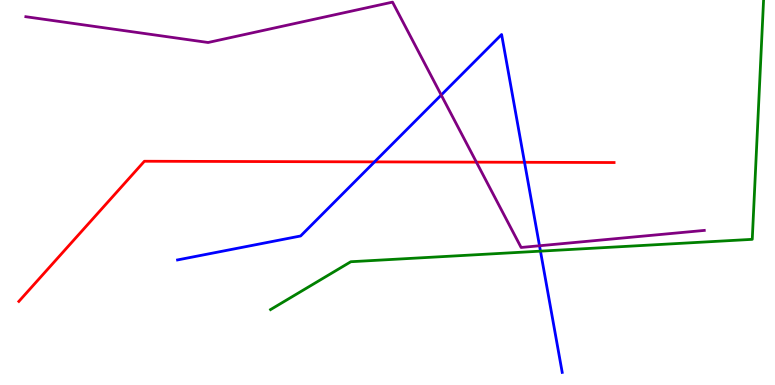[{'lines': ['blue', 'red'], 'intersections': [{'x': 4.83, 'y': 5.8}, {'x': 6.77, 'y': 5.78}]}, {'lines': ['green', 'red'], 'intersections': []}, {'lines': ['purple', 'red'], 'intersections': [{'x': 6.15, 'y': 5.79}]}, {'lines': ['blue', 'green'], 'intersections': [{'x': 6.97, 'y': 3.48}]}, {'lines': ['blue', 'purple'], 'intersections': [{'x': 5.69, 'y': 7.53}, {'x': 6.96, 'y': 3.62}]}, {'lines': ['green', 'purple'], 'intersections': []}]